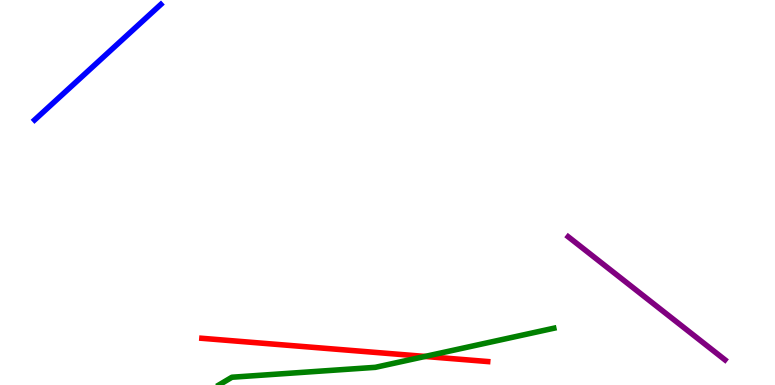[{'lines': ['blue', 'red'], 'intersections': []}, {'lines': ['green', 'red'], 'intersections': [{'x': 5.48, 'y': 0.742}]}, {'lines': ['purple', 'red'], 'intersections': []}, {'lines': ['blue', 'green'], 'intersections': []}, {'lines': ['blue', 'purple'], 'intersections': []}, {'lines': ['green', 'purple'], 'intersections': []}]